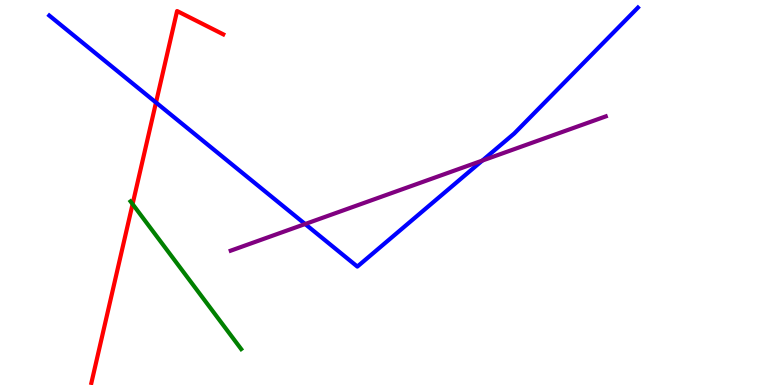[{'lines': ['blue', 'red'], 'intersections': [{'x': 2.01, 'y': 7.34}]}, {'lines': ['green', 'red'], 'intersections': [{'x': 1.71, 'y': 4.7}]}, {'lines': ['purple', 'red'], 'intersections': []}, {'lines': ['blue', 'green'], 'intersections': []}, {'lines': ['blue', 'purple'], 'intersections': [{'x': 3.94, 'y': 4.18}, {'x': 6.22, 'y': 5.83}]}, {'lines': ['green', 'purple'], 'intersections': []}]